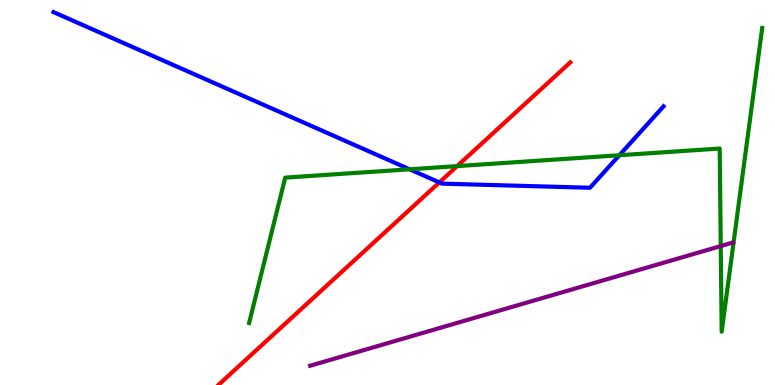[{'lines': ['blue', 'red'], 'intersections': [{'x': 5.67, 'y': 5.26}]}, {'lines': ['green', 'red'], 'intersections': [{'x': 5.9, 'y': 5.69}]}, {'lines': ['purple', 'red'], 'intersections': []}, {'lines': ['blue', 'green'], 'intersections': [{'x': 5.29, 'y': 5.6}, {'x': 7.99, 'y': 5.97}]}, {'lines': ['blue', 'purple'], 'intersections': []}, {'lines': ['green', 'purple'], 'intersections': [{'x': 9.3, 'y': 3.61}]}]